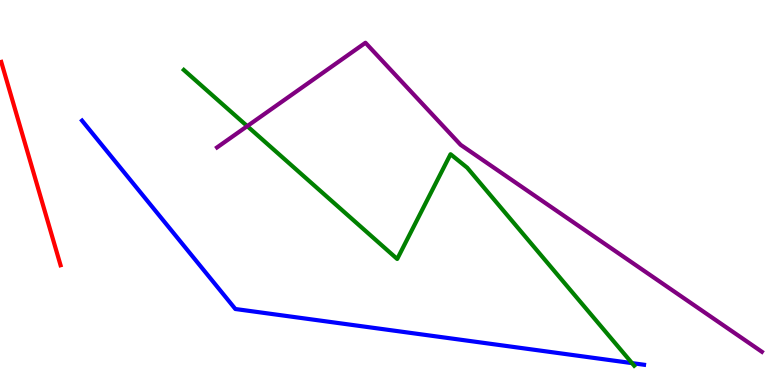[{'lines': ['blue', 'red'], 'intersections': []}, {'lines': ['green', 'red'], 'intersections': []}, {'lines': ['purple', 'red'], 'intersections': []}, {'lines': ['blue', 'green'], 'intersections': [{'x': 8.16, 'y': 0.568}]}, {'lines': ['blue', 'purple'], 'intersections': []}, {'lines': ['green', 'purple'], 'intersections': [{'x': 3.19, 'y': 6.72}]}]